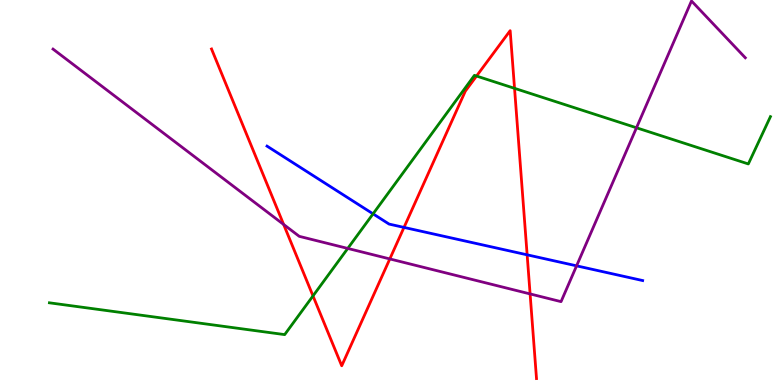[{'lines': ['blue', 'red'], 'intersections': [{'x': 5.21, 'y': 4.09}, {'x': 6.8, 'y': 3.38}]}, {'lines': ['green', 'red'], 'intersections': [{'x': 4.04, 'y': 2.31}, {'x': 6.15, 'y': 8.02}, {'x': 6.64, 'y': 7.71}]}, {'lines': ['purple', 'red'], 'intersections': [{'x': 3.66, 'y': 4.17}, {'x': 5.03, 'y': 3.27}, {'x': 6.84, 'y': 2.37}]}, {'lines': ['blue', 'green'], 'intersections': [{'x': 4.81, 'y': 4.45}]}, {'lines': ['blue', 'purple'], 'intersections': [{'x': 7.44, 'y': 3.1}]}, {'lines': ['green', 'purple'], 'intersections': [{'x': 4.49, 'y': 3.55}, {'x': 8.21, 'y': 6.68}]}]